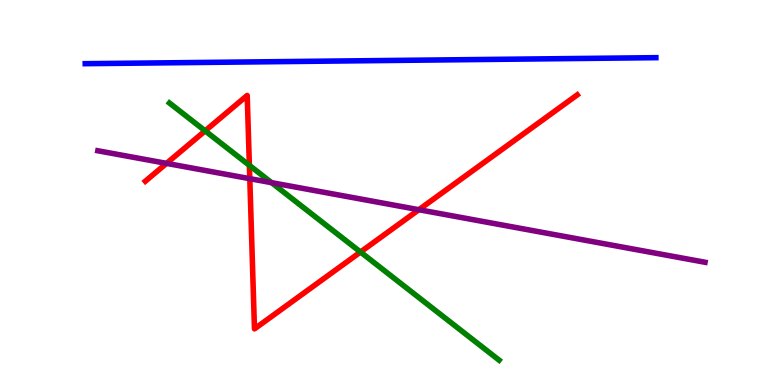[{'lines': ['blue', 'red'], 'intersections': []}, {'lines': ['green', 'red'], 'intersections': [{'x': 2.65, 'y': 6.6}, {'x': 3.22, 'y': 5.71}, {'x': 4.65, 'y': 3.45}]}, {'lines': ['purple', 'red'], 'intersections': [{'x': 2.15, 'y': 5.76}, {'x': 3.22, 'y': 5.36}, {'x': 5.4, 'y': 4.55}]}, {'lines': ['blue', 'green'], 'intersections': []}, {'lines': ['blue', 'purple'], 'intersections': []}, {'lines': ['green', 'purple'], 'intersections': [{'x': 3.5, 'y': 5.26}]}]